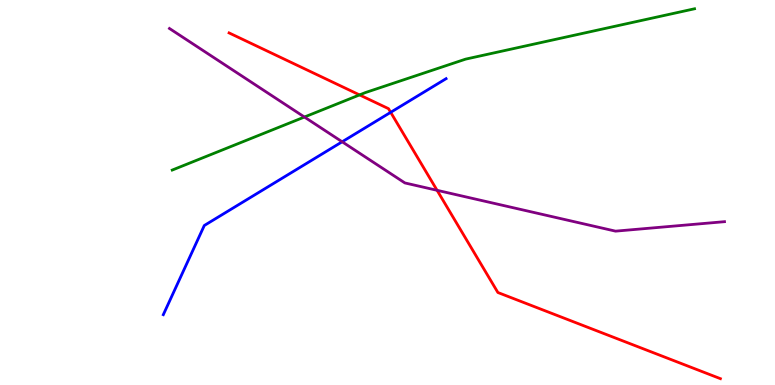[{'lines': ['blue', 'red'], 'intersections': [{'x': 5.04, 'y': 7.08}]}, {'lines': ['green', 'red'], 'intersections': [{'x': 4.64, 'y': 7.53}]}, {'lines': ['purple', 'red'], 'intersections': [{'x': 5.64, 'y': 5.06}]}, {'lines': ['blue', 'green'], 'intersections': []}, {'lines': ['blue', 'purple'], 'intersections': [{'x': 4.41, 'y': 6.32}]}, {'lines': ['green', 'purple'], 'intersections': [{'x': 3.93, 'y': 6.96}]}]